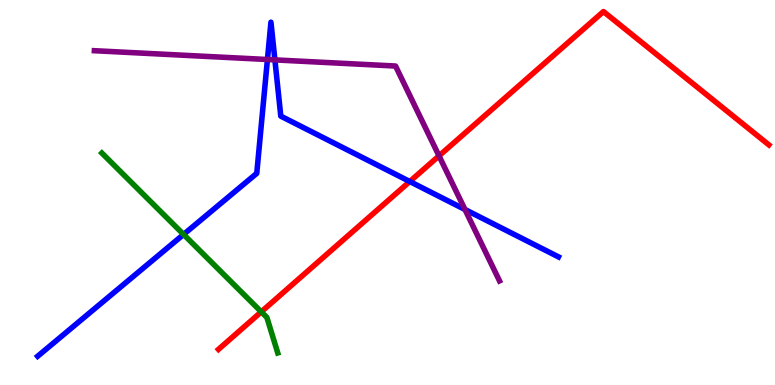[{'lines': ['blue', 'red'], 'intersections': [{'x': 5.29, 'y': 5.29}]}, {'lines': ['green', 'red'], 'intersections': [{'x': 3.37, 'y': 1.9}]}, {'lines': ['purple', 'red'], 'intersections': [{'x': 5.66, 'y': 5.95}]}, {'lines': ['blue', 'green'], 'intersections': [{'x': 2.37, 'y': 3.91}]}, {'lines': ['blue', 'purple'], 'intersections': [{'x': 3.45, 'y': 8.45}, {'x': 3.55, 'y': 8.44}, {'x': 6.0, 'y': 4.56}]}, {'lines': ['green', 'purple'], 'intersections': []}]